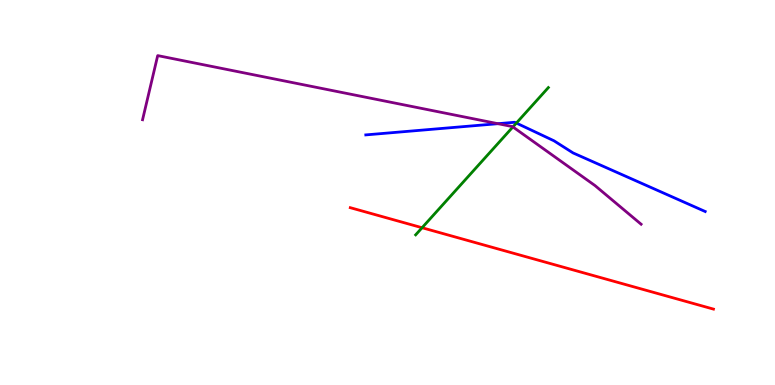[{'lines': ['blue', 'red'], 'intersections': []}, {'lines': ['green', 'red'], 'intersections': [{'x': 5.45, 'y': 4.09}]}, {'lines': ['purple', 'red'], 'intersections': []}, {'lines': ['blue', 'green'], 'intersections': [{'x': 6.66, 'y': 6.8}]}, {'lines': ['blue', 'purple'], 'intersections': [{'x': 6.43, 'y': 6.79}]}, {'lines': ['green', 'purple'], 'intersections': [{'x': 6.62, 'y': 6.7}]}]